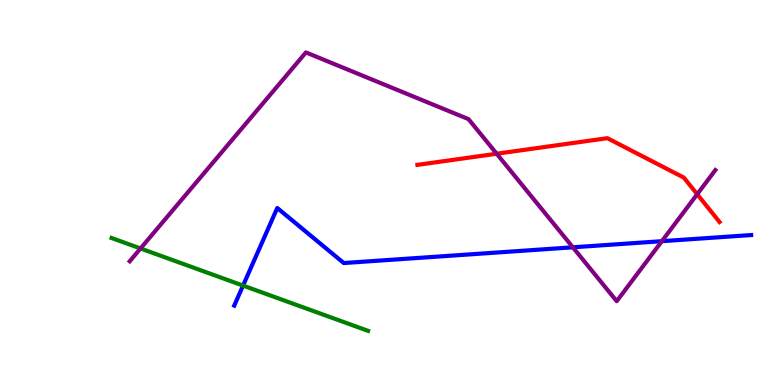[{'lines': ['blue', 'red'], 'intersections': []}, {'lines': ['green', 'red'], 'intersections': []}, {'lines': ['purple', 'red'], 'intersections': [{'x': 6.41, 'y': 6.01}, {'x': 9.0, 'y': 4.96}]}, {'lines': ['blue', 'green'], 'intersections': [{'x': 3.14, 'y': 2.58}]}, {'lines': ['blue', 'purple'], 'intersections': [{'x': 7.39, 'y': 3.58}, {'x': 8.54, 'y': 3.74}]}, {'lines': ['green', 'purple'], 'intersections': [{'x': 1.81, 'y': 3.55}]}]